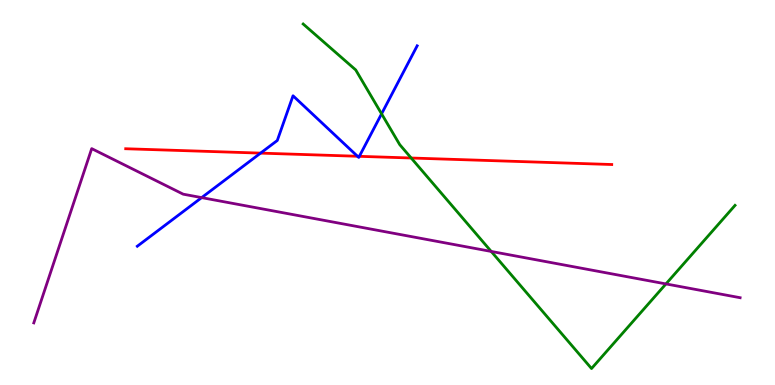[{'lines': ['blue', 'red'], 'intersections': [{'x': 3.36, 'y': 6.02}, {'x': 4.61, 'y': 5.94}, {'x': 4.64, 'y': 5.94}]}, {'lines': ['green', 'red'], 'intersections': [{'x': 5.31, 'y': 5.9}]}, {'lines': ['purple', 'red'], 'intersections': []}, {'lines': ['blue', 'green'], 'intersections': [{'x': 4.92, 'y': 7.04}]}, {'lines': ['blue', 'purple'], 'intersections': [{'x': 2.6, 'y': 4.87}]}, {'lines': ['green', 'purple'], 'intersections': [{'x': 6.34, 'y': 3.47}, {'x': 8.59, 'y': 2.63}]}]